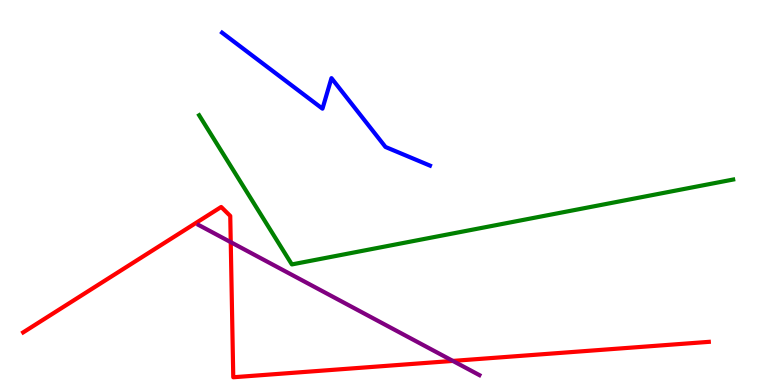[{'lines': ['blue', 'red'], 'intersections': []}, {'lines': ['green', 'red'], 'intersections': []}, {'lines': ['purple', 'red'], 'intersections': [{'x': 2.98, 'y': 3.71}, {'x': 5.84, 'y': 0.626}]}, {'lines': ['blue', 'green'], 'intersections': []}, {'lines': ['blue', 'purple'], 'intersections': []}, {'lines': ['green', 'purple'], 'intersections': []}]